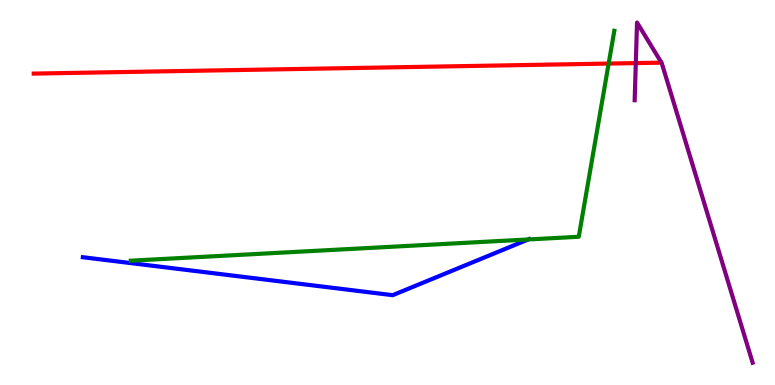[{'lines': ['blue', 'red'], 'intersections': []}, {'lines': ['green', 'red'], 'intersections': [{'x': 7.85, 'y': 8.35}]}, {'lines': ['purple', 'red'], 'intersections': [{'x': 8.2, 'y': 8.36}]}, {'lines': ['blue', 'green'], 'intersections': [{'x': 6.81, 'y': 3.78}]}, {'lines': ['blue', 'purple'], 'intersections': []}, {'lines': ['green', 'purple'], 'intersections': []}]